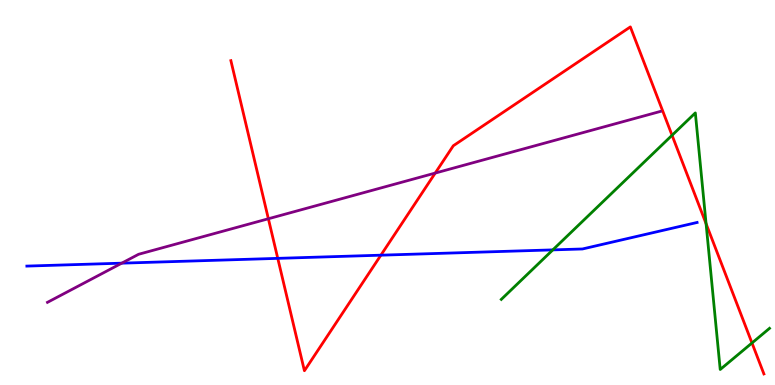[{'lines': ['blue', 'red'], 'intersections': [{'x': 3.58, 'y': 3.29}, {'x': 4.91, 'y': 3.37}]}, {'lines': ['green', 'red'], 'intersections': [{'x': 8.67, 'y': 6.49}, {'x': 9.11, 'y': 4.19}, {'x': 9.7, 'y': 1.09}]}, {'lines': ['purple', 'red'], 'intersections': [{'x': 3.46, 'y': 4.32}, {'x': 5.62, 'y': 5.5}]}, {'lines': ['blue', 'green'], 'intersections': [{'x': 7.13, 'y': 3.51}]}, {'lines': ['blue', 'purple'], 'intersections': [{'x': 1.57, 'y': 3.16}]}, {'lines': ['green', 'purple'], 'intersections': []}]